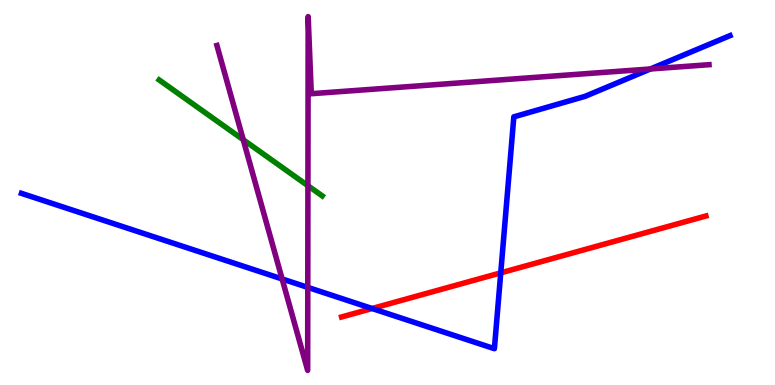[{'lines': ['blue', 'red'], 'intersections': [{'x': 4.8, 'y': 1.99}, {'x': 6.46, 'y': 2.91}]}, {'lines': ['green', 'red'], 'intersections': []}, {'lines': ['purple', 'red'], 'intersections': []}, {'lines': ['blue', 'green'], 'intersections': []}, {'lines': ['blue', 'purple'], 'intersections': [{'x': 3.64, 'y': 2.75}, {'x': 3.97, 'y': 2.54}, {'x': 8.39, 'y': 8.21}]}, {'lines': ['green', 'purple'], 'intersections': [{'x': 3.14, 'y': 6.37}, {'x': 3.97, 'y': 5.18}]}]